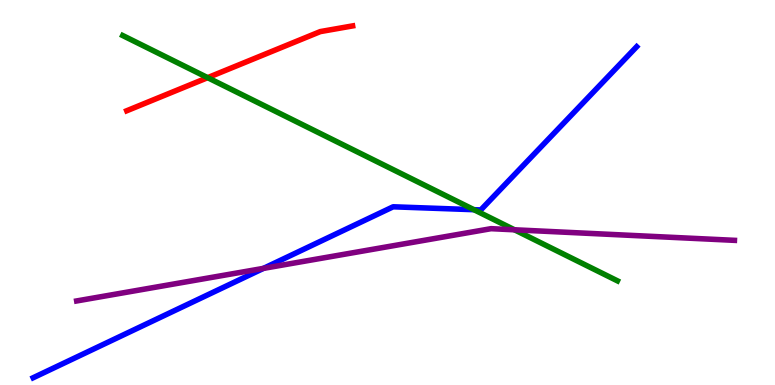[{'lines': ['blue', 'red'], 'intersections': []}, {'lines': ['green', 'red'], 'intersections': [{'x': 2.68, 'y': 7.98}]}, {'lines': ['purple', 'red'], 'intersections': []}, {'lines': ['blue', 'green'], 'intersections': [{'x': 6.12, 'y': 4.55}]}, {'lines': ['blue', 'purple'], 'intersections': [{'x': 3.4, 'y': 3.03}]}, {'lines': ['green', 'purple'], 'intersections': [{'x': 6.64, 'y': 4.03}]}]